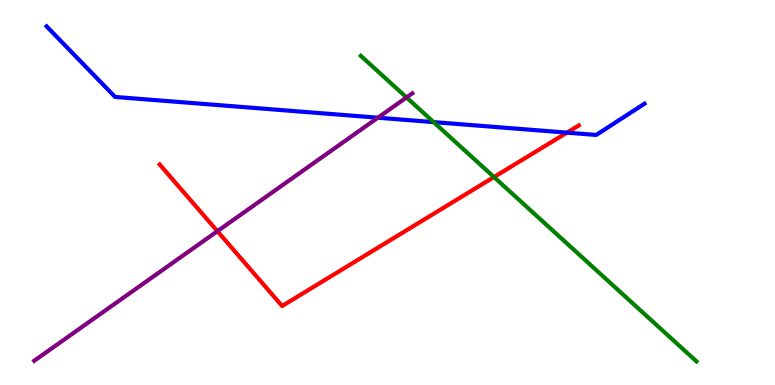[{'lines': ['blue', 'red'], 'intersections': [{'x': 7.32, 'y': 6.55}]}, {'lines': ['green', 'red'], 'intersections': [{'x': 6.37, 'y': 5.4}]}, {'lines': ['purple', 'red'], 'intersections': [{'x': 2.81, 'y': 3.99}]}, {'lines': ['blue', 'green'], 'intersections': [{'x': 5.59, 'y': 6.83}]}, {'lines': ['blue', 'purple'], 'intersections': [{'x': 4.88, 'y': 6.94}]}, {'lines': ['green', 'purple'], 'intersections': [{'x': 5.25, 'y': 7.47}]}]